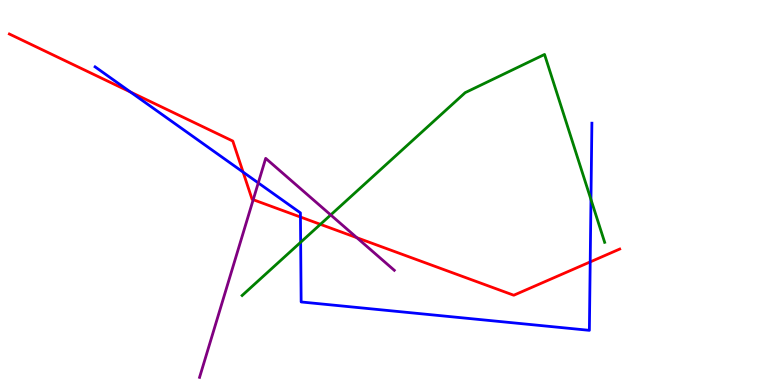[{'lines': ['blue', 'red'], 'intersections': [{'x': 1.68, 'y': 7.61}, {'x': 3.14, 'y': 5.53}, {'x': 3.88, 'y': 4.36}, {'x': 7.62, 'y': 3.2}]}, {'lines': ['green', 'red'], 'intersections': [{'x': 4.13, 'y': 4.17}]}, {'lines': ['purple', 'red'], 'intersections': [{'x': 3.27, 'y': 4.81}, {'x': 4.6, 'y': 3.83}]}, {'lines': ['blue', 'green'], 'intersections': [{'x': 3.88, 'y': 3.71}, {'x': 7.63, 'y': 4.82}]}, {'lines': ['blue', 'purple'], 'intersections': [{'x': 3.33, 'y': 5.25}]}, {'lines': ['green', 'purple'], 'intersections': [{'x': 4.27, 'y': 4.42}]}]